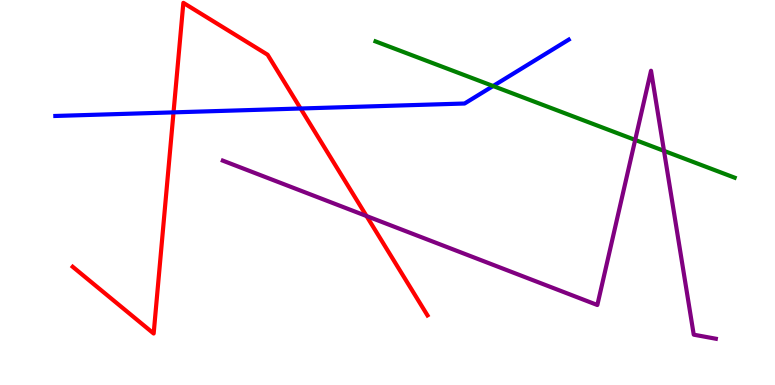[{'lines': ['blue', 'red'], 'intersections': [{'x': 2.24, 'y': 7.08}, {'x': 3.88, 'y': 7.18}]}, {'lines': ['green', 'red'], 'intersections': []}, {'lines': ['purple', 'red'], 'intersections': [{'x': 4.73, 'y': 4.39}]}, {'lines': ['blue', 'green'], 'intersections': [{'x': 6.36, 'y': 7.77}]}, {'lines': ['blue', 'purple'], 'intersections': []}, {'lines': ['green', 'purple'], 'intersections': [{'x': 8.2, 'y': 6.37}, {'x': 8.57, 'y': 6.08}]}]